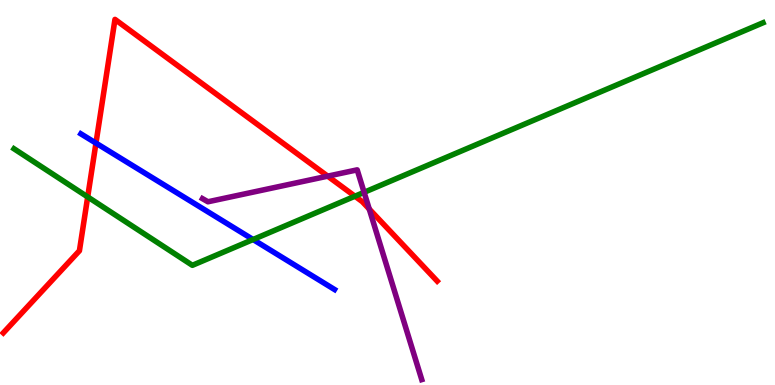[{'lines': ['blue', 'red'], 'intersections': [{'x': 1.24, 'y': 6.28}]}, {'lines': ['green', 'red'], 'intersections': [{'x': 1.13, 'y': 4.89}, {'x': 4.58, 'y': 4.9}]}, {'lines': ['purple', 'red'], 'intersections': [{'x': 4.23, 'y': 5.42}, {'x': 4.76, 'y': 4.57}]}, {'lines': ['blue', 'green'], 'intersections': [{'x': 3.27, 'y': 3.78}]}, {'lines': ['blue', 'purple'], 'intersections': []}, {'lines': ['green', 'purple'], 'intersections': [{'x': 4.7, 'y': 5.0}]}]